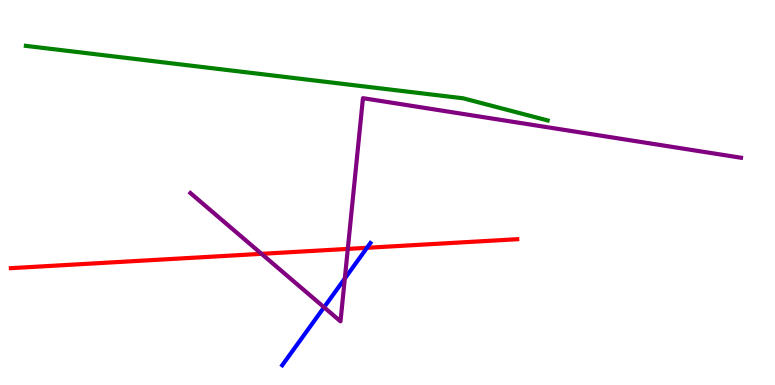[{'lines': ['blue', 'red'], 'intersections': [{'x': 4.74, 'y': 3.56}]}, {'lines': ['green', 'red'], 'intersections': []}, {'lines': ['purple', 'red'], 'intersections': [{'x': 3.37, 'y': 3.41}, {'x': 4.49, 'y': 3.54}]}, {'lines': ['blue', 'green'], 'intersections': []}, {'lines': ['blue', 'purple'], 'intersections': [{'x': 4.18, 'y': 2.02}, {'x': 4.45, 'y': 2.77}]}, {'lines': ['green', 'purple'], 'intersections': []}]